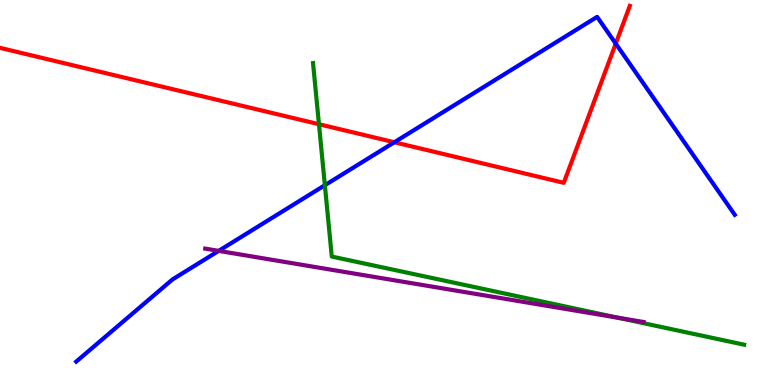[{'lines': ['blue', 'red'], 'intersections': [{'x': 5.09, 'y': 6.3}, {'x': 7.94, 'y': 8.87}]}, {'lines': ['green', 'red'], 'intersections': [{'x': 4.12, 'y': 6.77}]}, {'lines': ['purple', 'red'], 'intersections': []}, {'lines': ['blue', 'green'], 'intersections': [{'x': 4.19, 'y': 5.19}]}, {'lines': ['blue', 'purple'], 'intersections': [{'x': 2.82, 'y': 3.48}]}, {'lines': ['green', 'purple'], 'intersections': [{'x': 7.97, 'y': 1.75}]}]